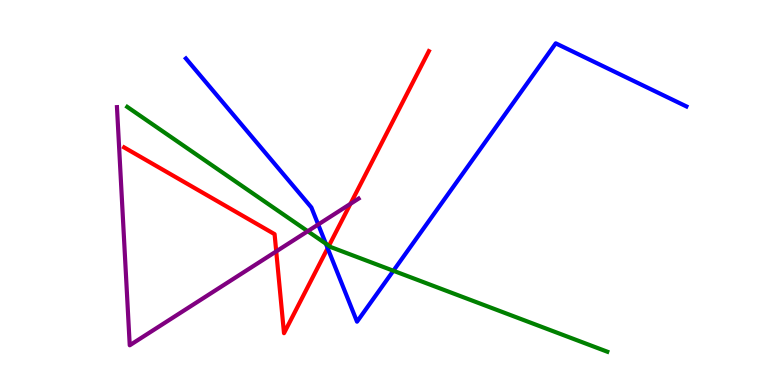[{'lines': ['blue', 'red'], 'intersections': [{'x': 4.23, 'y': 3.55}]}, {'lines': ['green', 'red'], 'intersections': [{'x': 4.24, 'y': 3.62}]}, {'lines': ['purple', 'red'], 'intersections': [{'x': 3.56, 'y': 3.47}, {'x': 4.52, 'y': 4.71}]}, {'lines': ['blue', 'green'], 'intersections': [{'x': 4.2, 'y': 3.67}, {'x': 5.08, 'y': 2.97}]}, {'lines': ['blue', 'purple'], 'intersections': [{'x': 4.11, 'y': 4.17}]}, {'lines': ['green', 'purple'], 'intersections': [{'x': 3.97, 'y': 3.99}]}]